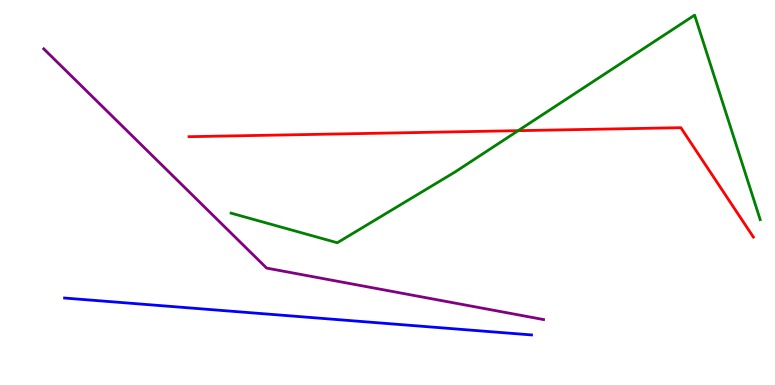[{'lines': ['blue', 'red'], 'intersections': []}, {'lines': ['green', 'red'], 'intersections': [{'x': 6.69, 'y': 6.61}]}, {'lines': ['purple', 'red'], 'intersections': []}, {'lines': ['blue', 'green'], 'intersections': []}, {'lines': ['blue', 'purple'], 'intersections': []}, {'lines': ['green', 'purple'], 'intersections': []}]